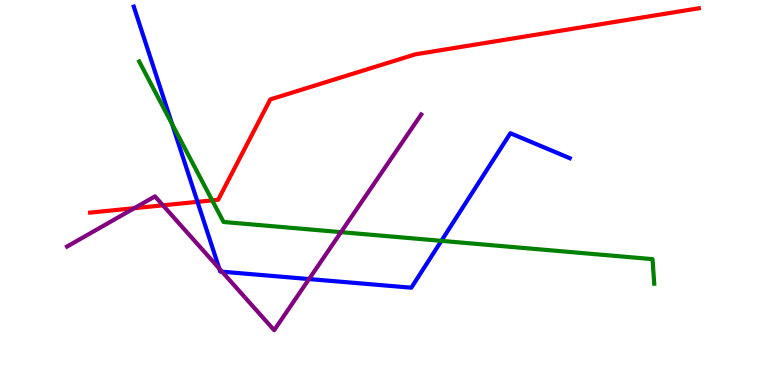[{'lines': ['blue', 'red'], 'intersections': [{'x': 2.55, 'y': 4.76}]}, {'lines': ['green', 'red'], 'intersections': [{'x': 2.74, 'y': 4.8}]}, {'lines': ['purple', 'red'], 'intersections': [{'x': 1.73, 'y': 4.59}, {'x': 2.1, 'y': 4.67}]}, {'lines': ['blue', 'green'], 'intersections': [{'x': 2.22, 'y': 6.78}, {'x': 5.7, 'y': 3.74}]}, {'lines': ['blue', 'purple'], 'intersections': [{'x': 2.83, 'y': 3.02}, {'x': 2.87, 'y': 2.94}, {'x': 3.99, 'y': 2.75}]}, {'lines': ['green', 'purple'], 'intersections': [{'x': 4.4, 'y': 3.97}]}]